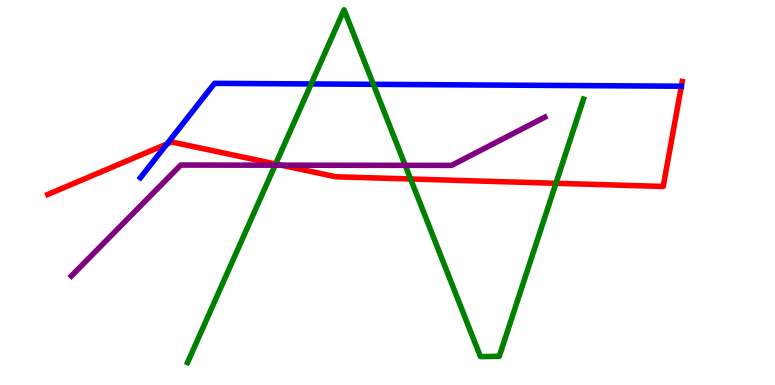[{'lines': ['blue', 'red'], 'intersections': [{'x': 2.15, 'y': 6.26}]}, {'lines': ['green', 'red'], 'intersections': [{'x': 3.56, 'y': 5.74}, {'x': 5.3, 'y': 5.35}, {'x': 7.17, 'y': 5.24}]}, {'lines': ['purple', 'red'], 'intersections': [{'x': 3.63, 'y': 5.71}]}, {'lines': ['blue', 'green'], 'intersections': [{'x': 4.02, 'y': 7.82}, {'x': 4.82, 'y': 7.81}]}, {'lines': ['blue', 'purple'], 'intersections': []}, {'lines': ['green', 'purple'], 'intersections': [{'x': 3.55, 'y': 5.71}, {'x': 5.23, 'y': 5.71}]}]